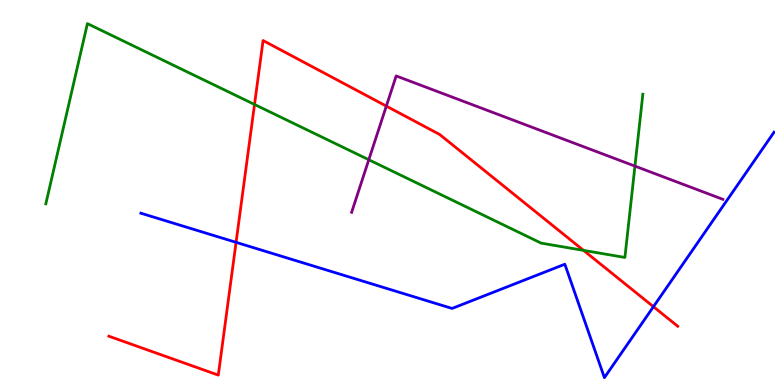[{'lines': ['blue', 'red'], 'intersections': [{'x': 3.05, 'y': 3.71}, {'x': 8.43, 'y': 2.03}]}, {'lines': ['green', 'red'], 'intersections': [{'x': 3.28, 'y': 7.29}, {'x': 7.53, 'y': 3.5}]}, {'lines': ['purple', 'red'], 'intersections': [{'x': 4.98, 'y': 7.24}]}, {'lines': ['blue', 'green'], 'intersections': []}, {'lines': ['blue', 'purple'], 'intersections': []}, {'lines': ['green', 'purple'], 'intersections': [{'x': 4.76, 'y': 5.85}, {'x': 8.19, 'y': 5.69}]}]